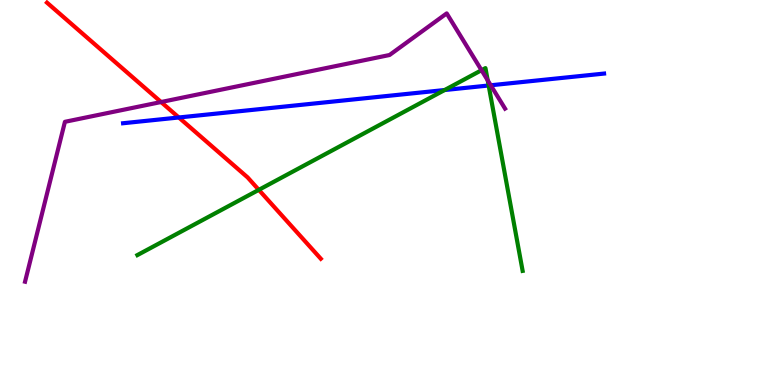[{'lines': ['blue', 'red'], 'intersections': [{'x': 2.31, 'y': 6.95}]}, {'lines': ['green', 'red'], 'intersections': [{'x': 3.34, 'y': 5.07}]}, {'lines': ['purple', 'red'], 'intersections': [{'x': 2.08, 'y': 7.35}]}, {'lines': ['blue', 'green'], 'intersections': [{'x': 5.74, 'y': 7.66}, {'x': 6.31, 'y': 7.78}]}, {'lines': ['blue', 'purple'], 'intersections': [{'x': 6.33, 'y': 7.79}]}, {'lines': ['green', 'purple'], 'intersections': [{'x': 6.21, 'y': 8.18}, {'x': 6.29, 'y': 7.91}]}]